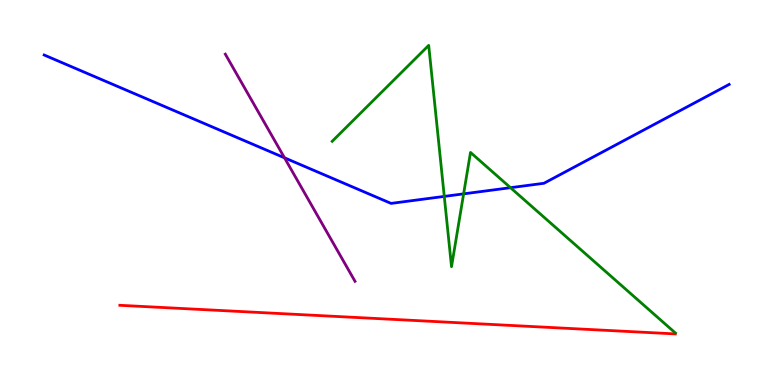[{'lines': ['blue', 'red'], 'intersections': []}, {'lines': ['green', 'red'], 'intersections': []}, {'lines': ['purple', 'red'], 'intersections': []}, {'lines': ['blue', 'green'], 'intersections': [{'x': 5.73, 'y': 4.9}, {'x': 5.98, 'y': 4.96}, {'x': 6.59, 'y': 5.13}]}, {'lines': ['blue', 'purple'], 'intersections': [{'x': 3.67, 'y': 5.9}]}, {'lines': ['green', 'purple'], 'intersections': []}]